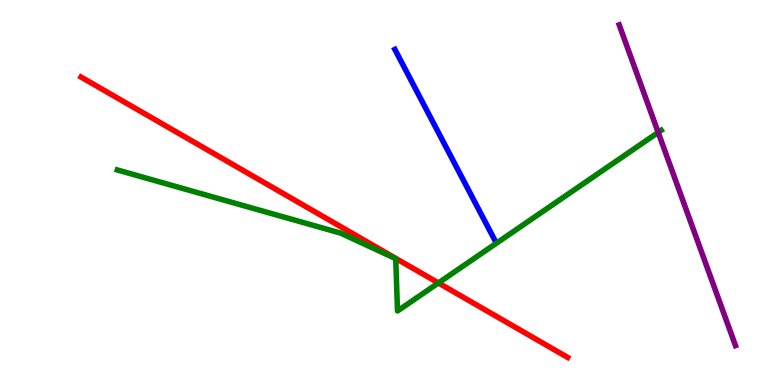[{'lines': ['blue', 'red'], 'intersections': []}, {'lines': ['green', 'red'], 'intersections': [{'x': 5.66, 'y': 2.65}]}, {'lines': ['purple', 'red'], 'intersections': []}, {'lines': ['blue', 'green'], 'intersections': []}, {'lines': ['blue', 'purple'], 'intersections': []}, {'lines': ['green', 'purple'], 'intersections': [{'x': 8.49, 'y': 6.56}]}]